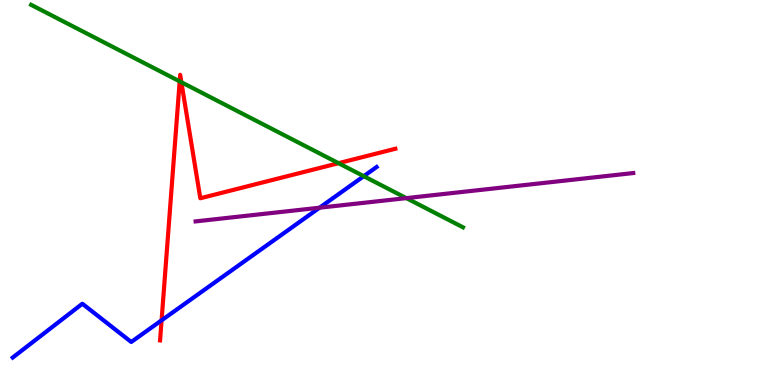[{'lines': ['blue', 'red'], 'intersections': [{'x': 2.08, 'y': 1.68}]}, {'lines': ['green', 'red'], 'intersections': [{'x': 2.32, 'y': 7.89}, {'x': 2.34, 'y': 7.86}, {'x': 4.37, 'y': 5.76}]}, {'lines': ['purple', 'red'], 'intersections': []}, {'lines': ['blue', 'green'], 'intersections': [{'x': 4.69, 'y': 5.42}]}, {'lines': ['blue', 'purple'], 'intersections': [{'x': 4.12, 'y': 4.6}]}, {'lines': ['green', 'purple'], 'intersections': [{'x': 5.24, 'y': 4.85}]}]